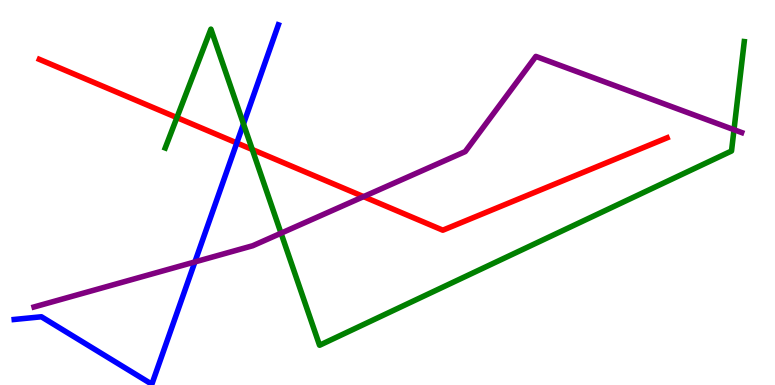[{'lines': ['blue', 'red'], 'intersections': [{'x': 3.06, 'y': 6.29}]}, {'lines': ['green', 'red'], 'intersections': [{'x': 2.28, 'y': 6.95}, {'x': 3.26, 'y': 6.12}]}, {'lines': ['purple', 'red'], 'intersections': [{'x': 4.69, 'y': 4.89}]}, {'lines': ['blue', 'green'], 'intersections': [{'x': 3.14, 'y': 6.78}]}, {'lines': ['blue', 'purple'], 'intersections': [{'x': 2.51, 'y': 3.2}]}, {'lines': ['green', 'purple'], 'intersections': [{'x': 3.63, 'y': 3.94}, {'x': 9.47, 'y': 6.63}]}]